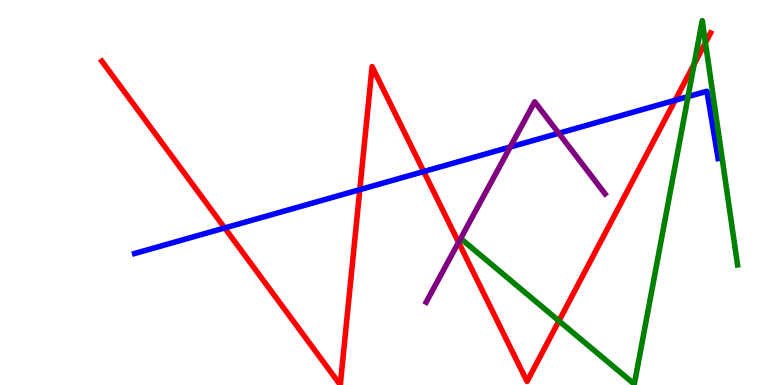[{'lines': ['blue', 'red'], 'intersections': [{'x': 2.9, 'y': 4.08}, {'x': 4.64, 'y': 5.07}, {'x': 5.47, 'y': 5.54}, {'x': 8.71, 'y': 7.4}]}, {'lines': ['green', 'red'], 'intersections': [{'x': 7.21, 'y': 1.66}, {'x': 8.96, 'y': 8.33}, {'x': 9.1, 'y': 8.89}]}, {'lines': ['purple', 'red'], 'intersections': [{'x': 5.92, 'y': 3.71}]}, {'lines': ['blue', 'green'], 'intersections': [{'x': 8.88, 'y': 7.49}]}, {'lines': ['blue', 'purple'], 'intersections': [{'x': 6.58, 'y': 6.18}, {'x': 7.21, 'y': 6.54}]}, {'lines': ['green', 'purple'], 'intersections': []}]